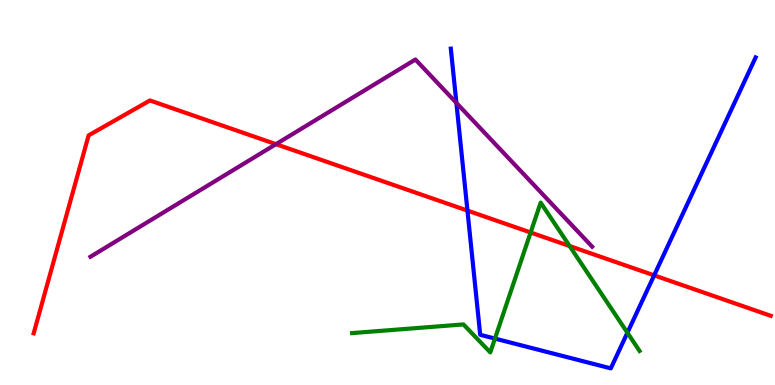[{'lines': ['blue', 'red'], 'intersections': [{'x': 6.03, 'y': 4.53}, {'x': 8.44, 'y': 2.85}]}, {'lines': ['green', 'red'], 'intersections': [{'x': 6.85, 'y': 3.96}, {'x': 7.35, 'y': 3.61}]}, {'lines': ['purple', 'red'], 'intersections': [{'x': 3.56, 'y': 6.26}]}, {'lines': ['blue', 'green'], 'intersections': [{'x': 6.39, 'y': 1.21}, {'x': 8.1, 'y': 1.36}]}, {'lines': ['blue', 'purple'], 'intersections': [{'x': 5.89, 'y': 7.33}]}, {'lines': ['green', 'purple'], 'intersections': []}]